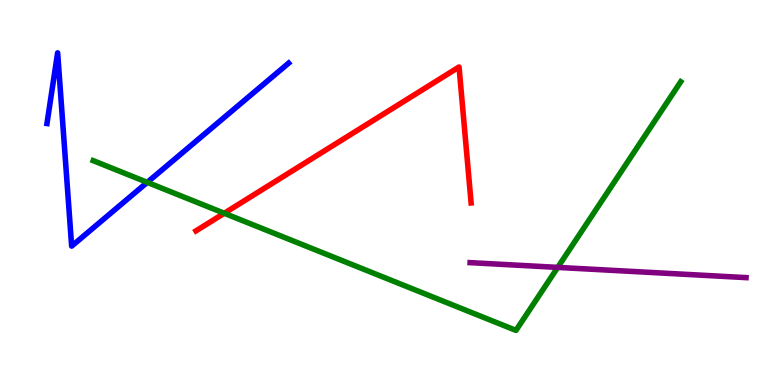[{'lines': ['blue', 'red'], 'intersections': []}, {'lines': ['green', 'red'], 'intersections': [{'x': 2.89, 'y': 4.46}]}, {'lines': ['purple', 'red'], 'intersections': []}, {'lines': ['blue', 'green'], 'intersections': [{'x': 1.9, 'y': 5.26}]}, {'lines': ['blue', 'purple'], 'intersections': []}, {'lines': ['green', 'purple'], 'intersections': [{'x': 7.2, 'y': 3.05}]}]